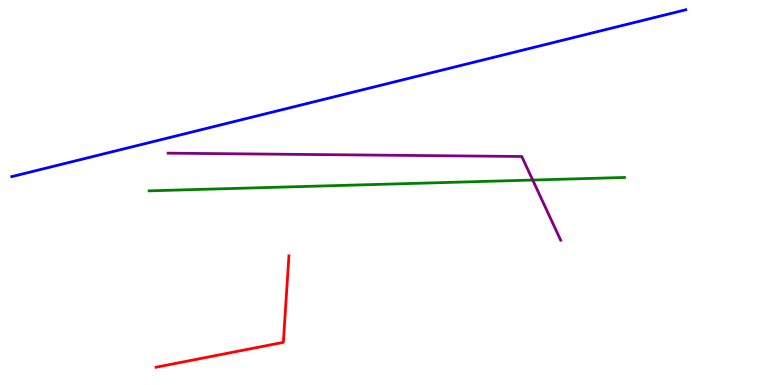[{'lines': ['blue', 'red'], 'intersections': []}, {'lines': ['green', 'red'], 'intersections': []}, {'lines': ['purple', 'red'], 'intersections': []}, {'lines': ['blue', 'green'], 'intersections': []}, {'lines': ['blue', 'purple'], 'intersections': []}, {'lines': ['green', 'purple'], 'intersections': [{'x': 6.87, 'y': 5.32}]}]